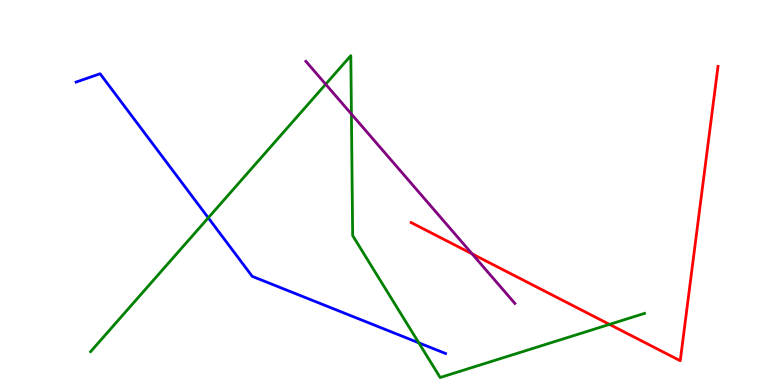[{'lines': ['blue', 'red'], 'intersections': []}, {'lines': ['green', 'red'], 'intersections': [{'x': 7.86, 'y': 1.57}]}, {'lines': ['purple', 'red'], 'intersections': [{'x': 6.09, 'y': 3.41}]}, {'lines': ['blue', 'green'], 'intersections': [{'x': 2.69, 'y': 4.34}, {'x': 5.4, 'y': 1.1}]}, {'lines': ['blue', 'purple'], 'intersections': []}, {'lines': ['green', 'purple'], 'intersections': [{'x': 4.2, 'y': 7.81}, {'x': 4.53, 'y': 7.04}]}]